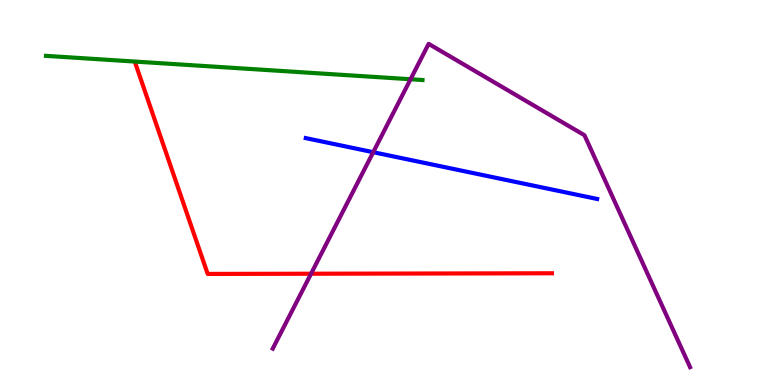[{'lines': ['blue', 'red'], 'intersections': []}, {'lines': ['green', 'red'], 'intersections': []}, {'lines': ['purple', 'red'], 'intersections': [{'x': 4.01, 'y': 2.89}]}, {'lines': ['blue', 'green'], 'intersections': []}, {'lines': ['blue', 'purple'], 'intersections': [{'x': 4.82, 'y': 6.05}]}, {'lines': ['green', 'purple'], 'intersections': [{'x': 5.3, 'y': 7.94}]}]